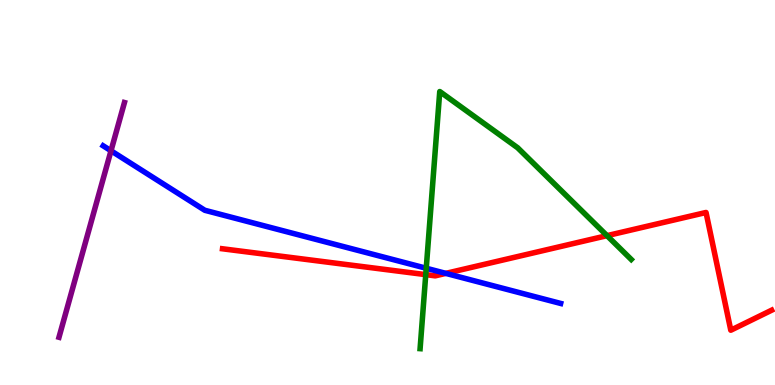[{'lines': ['blue', 'red'], 'intersections': [{'x': 5.75, 'y': 2.9}]}, {'lines': ['green', 'red'], 'intersections': [{'x': 5.49, 'y': 2.87}, {'x': 7.83, 'y': 3.88}]}, {'lines': ['purple', 'red'], 'intersections': []}, {'lines': ['blue', 'green'], 'intersections': [{'x': 5.5, 'y': 3.03}]}, {'lines': ['blue', 'purple'], 'intersections': [{'x': 1.43, 'y': 6.08}]}, {'lines': ['green', 'purple'], 'intersections': []}]